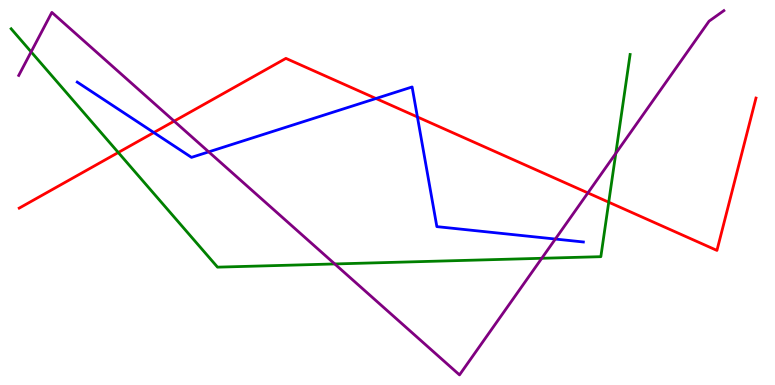[{'lines': ['blue', 'red'], 'intersections': [{'x': 1.98, 'y': 6.56}, {'x': 4.85, 'y': 7.44}, {'x': 5.39, 'y': 6.96}]}, {'lines': ['green', 'red'], 'intersections': [{'x': 1.53, 'y': 6.04}, {'x': 7.85, 'y': 4.75}]}, {'lines': ['purple', 'red'], 'intersections': [{'x': 2.25, 'y': 6.85}, {'x': 7.59, 'y': 4.99}]}, {'lines': ['blue', 'green'], 'intersections': []}, {'lines': ['blue', 'purple'], 'intersections': [{'x': 2.69, 'y': 6.06}, {'x': 7.17, 'y': 3.79}]}, {'lines': ['green', 'purple'], 'intersections': [{'x': 0.402, 'y': 8.65}, {'x': 4.32, 'y': 3.14}, {'x': 6.99, 'y': 3.29}, {'x': 7.95, 'y': 6.02}]}]